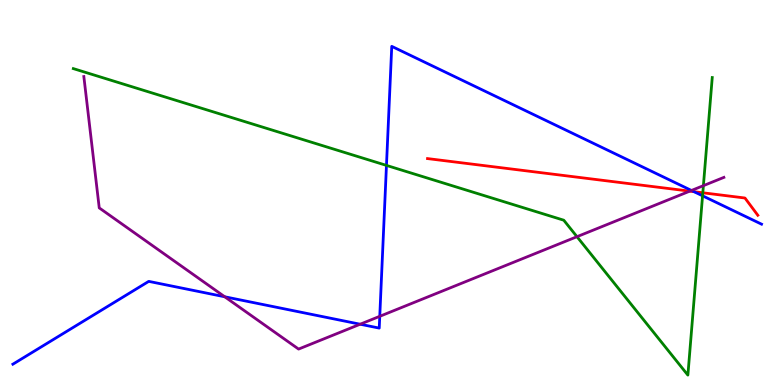[{'lines': ['blue', 'red'], 'intersections': [{'x': 8.95, 'y': 5.02}]}, {'lines': ['green', 'red'], 'intersections': [{'x': 9.07, 'y': 4.99}]}, {'lines': ['purple', 'red'], 'intersections': [{'x': 8.9, 'y': 5.03}]}, {'lines': ['blue', 'green'], 'intersections': [{'x': 4.99, 'y': 5.7}, {'x': 9.07, 'y': 4.91}]}, {'lines': ['blue', 'purple'], 'intersections': [{'x': 2.9, 'y': 2.29}, {'x': 4.65, 'y': 1.58}, {'x': 4.9, 'y': 1.78}, {'x': 8.92, 'y': 5.05}]}, {'lines': ['green', 'purple'], 'intersections': [{'x': 7.44, 'y': 3.85}, {'x': 9.08, 'y': 5.18}]}]